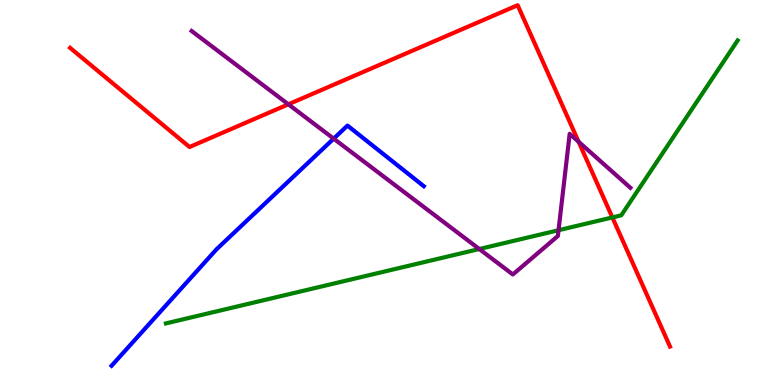[{'lines': ['blue', 'red'], 'intersections': []}, {'lines': ['green', 'red'], 'intersections': [{'x': 7.9, 'y': 4.35}]}, {'lines': ['purple', 'red'], 'intersections': [{'x': 3.72, 'y': 7.29}, {'x': 7.47, 'y': 6.32}]}, {'lines': ['blue', 'green'], 'intersections': []}, {'lines': ['blue', 'purple'], 'intersections': [{'x': 4.31, 'y': 6.4}]}, {'lines': ['green', 'purple'], 'intersections': [{'x': 6.18, 'y': 3.53}, {'x': 7.21, 'y': 4.02}]}]